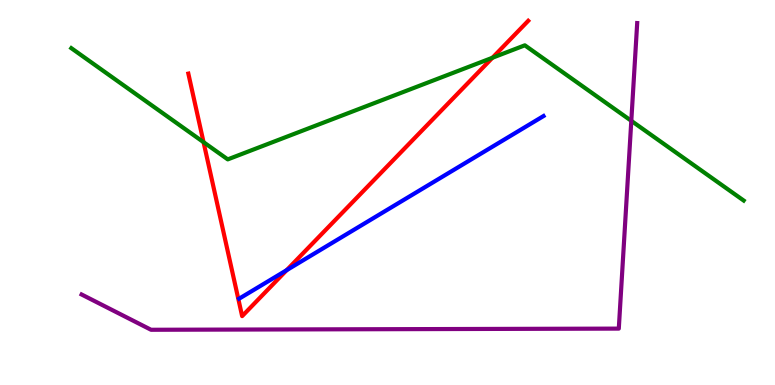[{'lines': ['blue', 'red'], 'intersections': [{'x': 3.7, 'y': 2.98}]}, {'lines': ['green', 'red'], 'intersections': [{'x': 2.63, 'y': 6.31}, {'x': 6.35, 'y': 8.5}]}, {'lines': ['purple', 'red'], 'intersections': []}, {'lines': ['blue', 'green'], 'intersections': []}, {'lines': ['blue', 'purple'], 'intersections': []}, {'lines': ['green', 'purple'], 'intersections': [{'x': 8.15, 'y': 6.86}]}]